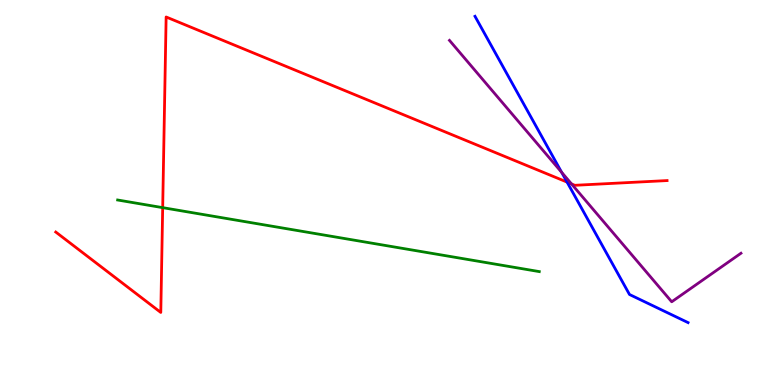[{'lines': ['blue', 'red'], 'intersections': [{'x': 7.32, 'y': 5.27}]}, {'lines': ['green', 'red'], 'intersections': [{'x': 2.1, 'y': 4.61}]}, {'lines': ['purple', 'red'], 'intersections': [{'x': 7.37, 'y': 5.22}]}, {'lines': ['blue', 'green'], 'intersections': []}, {'lines': ['blue', 'purple'], 'intersections': [{'x': 7.25, 'y': 5.52}]}, {'lines': ['green', 'purple'], 'intersections': []}]